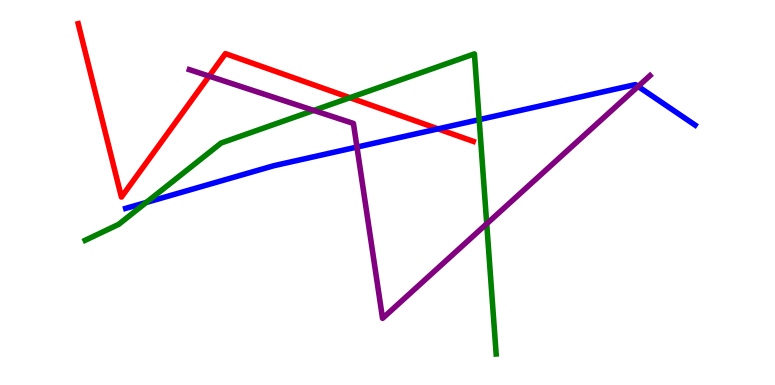[{'lines': ['blue', 'red'], 'intersections': [{'x': 5.65, 'y': 6.65}]}, {'lines': ['green', 'red'], 'intersections': [{'x': 4.52, 'y': 7.46}]}, {'lines': ['purple', 'red'], 'intersections': [{'x': 2.7, 'y': 8.02}]}, {'lines': ['blue', 'green'], 'intersections': [{'x': 1.89, 'y': 4.74}, {'x': 6.18, 'y': 6.89}]}, {'lines': ['blue', 'purple'], 'intersections': [{'x': 4.61, 'y': 6.18}, {'x': 8.23, 'y': 7.76}]}, {'lines': ['green', 'purple'], 'intersections': [{'x': 4.05, 'y': 7.13}, {'x': 6.28, 'y': 4.19}]}]